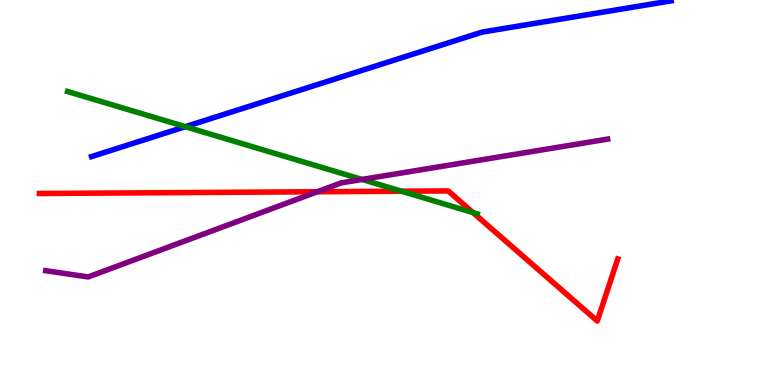[{'lines': ['blue', 'red'], 'intersections': []}, {'lines': ['green', 'red'], 'intersections': [{'x': 5.18, 'y': 5.03}, {'x': 6.1, 'y': 4.48}]}, {'lines': ['purple', 'red'], 'intersections': [{'x': 4.09, 'y': 5.02}]}, {'lines': ['blue', 'green'], 'intersections': [{'x': 2.39, 'y': 6.71}]}, {'lines': ['blue', 'purple'], 'intersections': []}, {'lines': ['green', 'purple'], 'intersections': [{'x': 4.67, 'y': 5.34}]}]